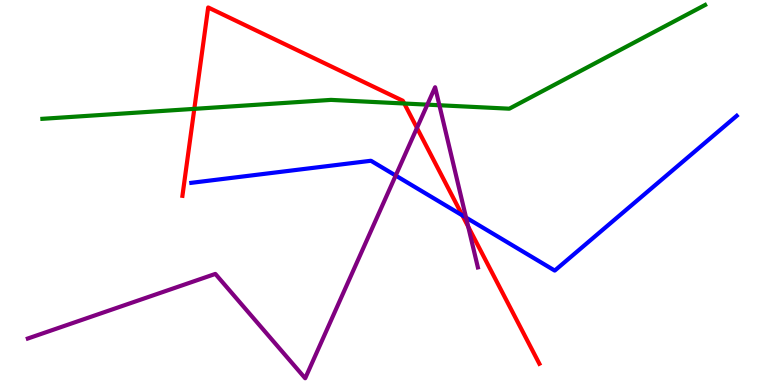[{'lines': ['blue', 'red'], 'intersections': [{'x': 5.97, 'y': 4.41}]}, {'lines': ['green', 'red'], 'intersections': [{'x': 2.51, 'y': 7.17}, {'x': 5.22, 'y': 7.31}]}, {'lines': ['purple', 'red'], 'intersections': [{'x': 5.38, 'y': 6.68}, {'x': 6.04, 'y': 4.11}]}, {'lines': ['blue', 'green'], 'intersections': []}, {'lines': ['blue', 'purple'], 'intersections': [{'x': 5.11, 'y': 5.44}, {'x': 6.01, 'y': 4.35}]}, {'lines': ['green', 'purple'], 'intersections': [{'x': 5.51, 'y': 7.28}, {'x': 5.67, 'y': 7.27}]}]